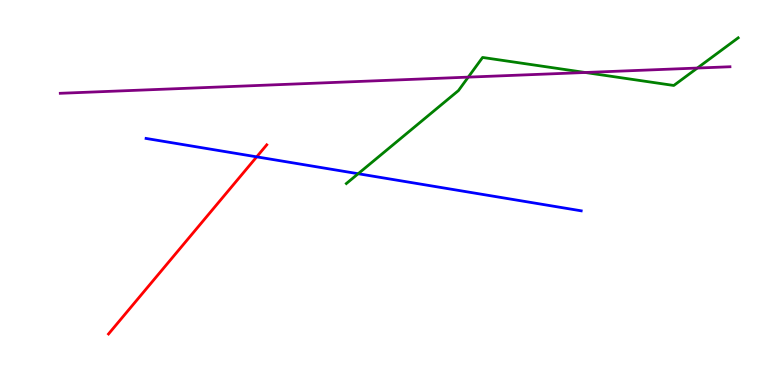[{'lines': ['blue', 'red'], 'intersections': [{'x': 3.31, 'y': 5.93}]}, {'lines': ['green', 'red'], 'intersections': []}, {'lines': ['purple', 'red'], 'intersections': []}, {'lines': ['blue', 'green'], 'intersections': [{'x': 4.62, 'y': 5.49}]}, {'lines': ['blue', 'purple'], 'intersections': []}, {'lines': ['green', 'purple'], 'intersections': [{'x': 6.04, 'y': 8.0}, {'x': 7.55, 'y': 8.12}, {'x': 9.0, 'y': 8.23}]}]